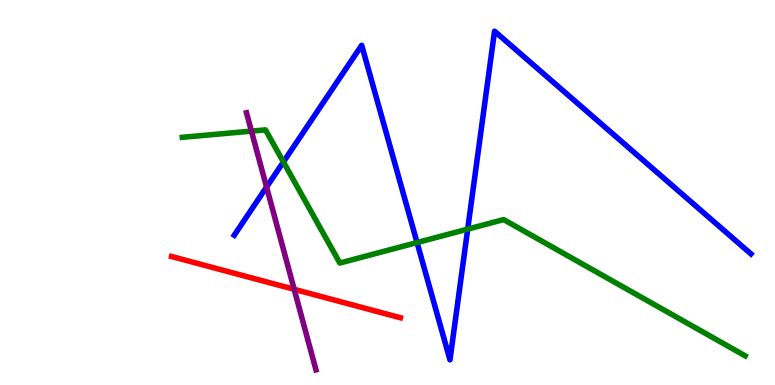[{'lines': ['blue', 'red'], 'intersections': []}, {'lines': ['green', 'red'], 'intersections': []}, {'lines': ['purple', 'red'], 'intersections': [{'x': 3.8, 'y': 2.49}]}, {'lines': ['blue', 'green'], 'intersections': [{'x': 3.66, 'y': 5.79}, {'x': 5.38, 'y': 3.7}, {'x': 6.03, 'y': 4.05}]}, {'lines': ['blue', 'purple'], 'intersections': [{'x': 3.44, 'y': 5.14}]}, {'lines': ['green', 'purple'], 'intersections': [{'x': 3.24, 'y': 6.59}]}]